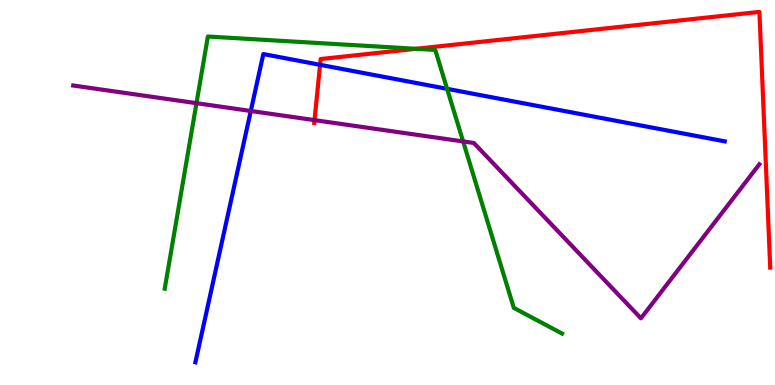[{'lines': ['blue', 'red'], 'intersections': [{'x': 4.13, 'y': 8.32}]}, {'lines': ['green', 'red'], 'intersections': [{'x': 5.37, 'y': 8.73}]}, {'lines': ['purple', 'red'], 'intersections': [{'x': 4.06, 'y': 6.88}]}, {'lines': ['blue', 'green'], 'intersections': [{'x': 5.77, 'y': 7.69}]}, {'lines': ['blue', 'purple'], 'intersections': [{'x': 3.24, 'y': 7.12}]}, {'lines': ['green', 'purple'], 'intersections': [{'x': 2.54, 'y': 7.32}, {'x': 5.98, 'y': 6.33}]}]